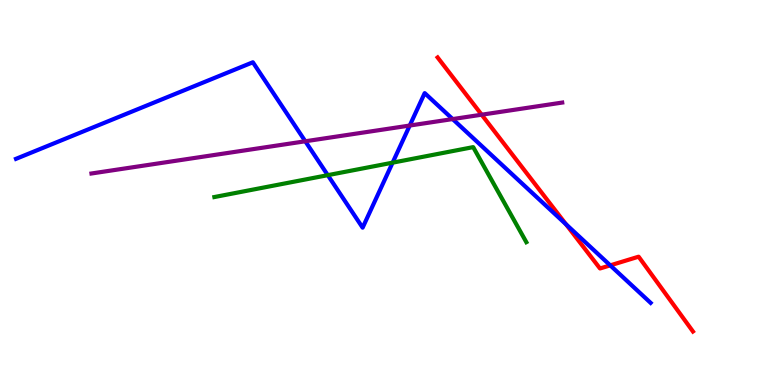[{'lines': ['blue', 'red'], 'intersections': [{'x': 7.3, 'y': 4.18}, {'x': 7.87, 'y': 3.11}]}, {'lines': ['green', 'red'], 'intersections': []}, {'lines': ['purple', 'red'], 'intersections': [{'x': 6.22, 'y': 7.02}]}, {'lines': ['blue', 'green'], 'intersections': [{'x': 4.23, 'y': 5.45}, {'x': 5.07, 'y': 5.77}]}, {'lines': ['blue', 'purple'], 'intersections': [{'x': 3.94, 'y': 6.33}, {'x': 5.29, 'y': 6.74}, {'x': 5.84, 'y': 6.91}]}, {'lines': ['green', 'purple'], 'intersections': []}]